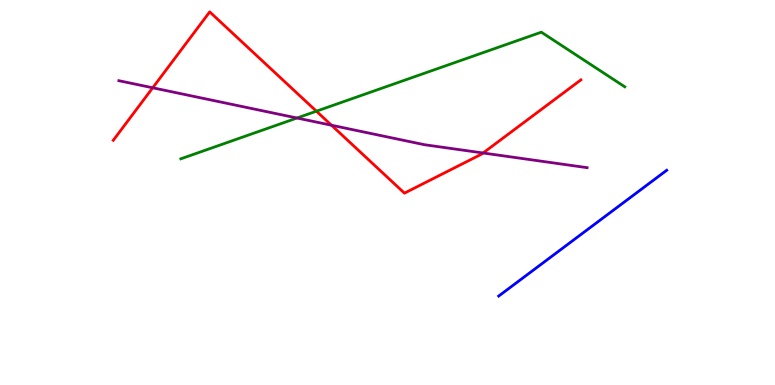[{'lines': ['blue', 'red'], 'intersections': []}, {'lines': ['green', 'red'], 'intersections': [{'x': 4.08, 'y': 7.11}]}, {'lines': ['purple', 'red'], 'intersections': [{'x': 1.97, 'y': 7.72}, {'x': 4.28, 'y': 6.75}, {'x': 6.23, 'y': 6.03}]}, {'lines': ['blue', 'green'], 'intersections': []}, {'lines': ['blue', 'purple'], 'intersections': []}, {'lines': ['green', 'purple'], 'intersections': [{'x': 3.83, 'y': 6.93}]}]